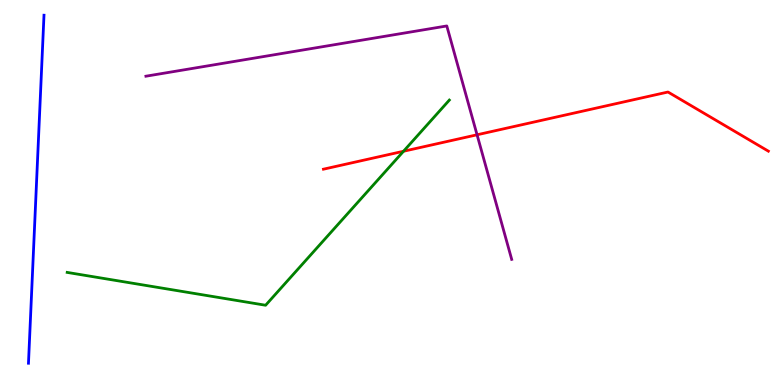[{'lines': ['blue', 'red'], 'intersections': []}, {'lines': ['green', 'red'], 'intersections': [{'x': 5.21, 'y': 6.07}]}, {'lines': ['purple', 'red'], 'intersections': [{'x': 6.16, 'y': 6.5}]}, {'lines': ['blue', 'green'], 'intersections': []}, {'lines': ['blue', 'purple'], 'intersections': []}, {'lines': ['green', 'purple'], 'intersections': []}]